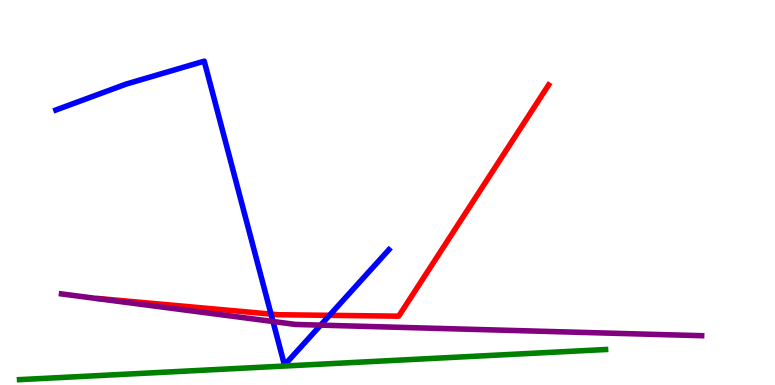[{'lines': ['blue', 'red'], 'intersections': [{'x': 3.5, 'y': 1.84}, {'x': 4.25, 'y': 1.81}]}, {'lines': ['green', 'red'], 'intersections': []}, {'lines': ['purple', 'red'], 'intersections': []}, {'lines': ['blue', 'green'], 'intersections': []}, {'lines': ['blue', 'purple'], 'intersections': [{'x': 3.52, 'y': 1.65}, {'x': 4.14, 'y': 1.55}]}, {'lines': ['green', 'purple'], 'intersections': []}]